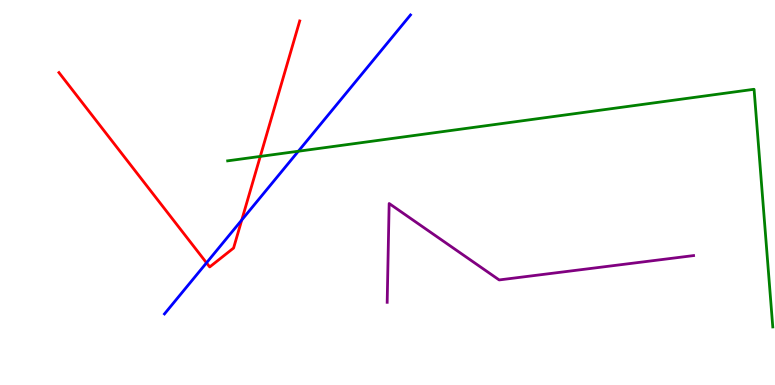[{'lines': ['blue', 'red'], 'intersections': [{'x': 2.66, 'y': 3.17}, {'x': 3.12, 'y': 4.29}]}, {'lines': ['green', 'red'], 'intersections': [{'x': 3.36, 'y': 5.94}]}, {'lines': ['purple', 'red'], 'intersections': []}, {'lines': ['blue', 'green'], 'intersections': [{'x': 3.85, 'y': 6.07}]}, {'lines': ['blue', 'purple'], 'intersections': []}, {'lines': ['green', 'purple'], 'intersections': []}]